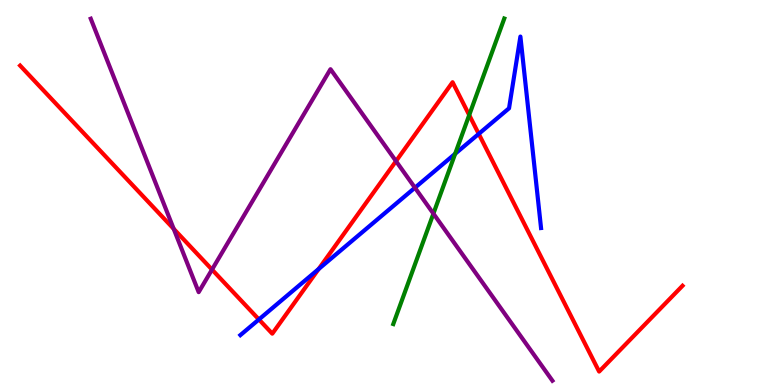[{'lines': ['blue', 'red'], 'intersections': [{'x': 3.34, 'y': 1.7}, {'x': 4.11, 'y': 3.01}, {'x': 6.18, 'y': 6.52}]}, {'lines': ['green', 'red'], 'intersections': [{'x': 6.05, 'y': 7.01}]}, {'lines': ['purple', 'red'], 'intersections': [{'x': 2.24, 'y': 4.06}, {'x': 2.74, 'y': 3.0}, {'x': 5.11, 'y': 5.81}]}, {'lines': ['blue', 'green'], 'intersections': [{'x': 5.87, 'y': 6.01}]}, {'lines': ['blue', 'purple'], 'intersections': [{'x': 5.35, 'y': 5.12}]}, {'lines': ['green', 'purple'], 'intersections': [{'x': 5.59, 'y': 4.45}]}]